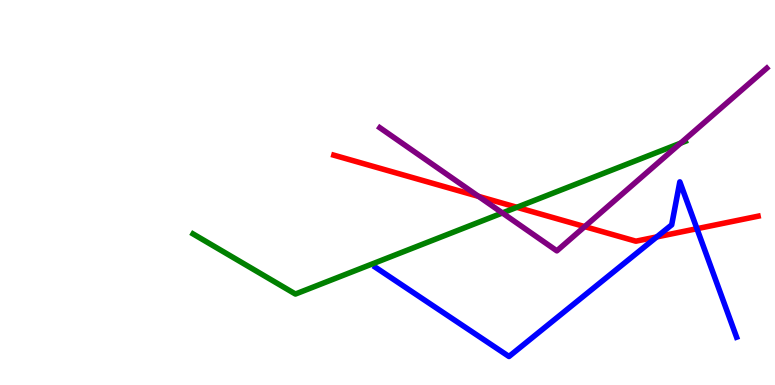[{'lines': ['blue', 'red'], 'intersections': [{'x': 8.47, 'y': 3.85}, {'x': 8.99, 'y': 4.06}]}, {'lines': ['green', 'red'], 'intersections': [{'x': 6.67, 'y': 4.62}]}, {'lines': ['purple', 'red'], 'intersections': [{'x': 6.18, 'y': 4.9}, {'x': 7.54, 'y': 4.11}]}, {'lines': ['blue', 'green'], 'intersections': []}, {'lines': ['blue', 'purple'], 'intersections': []}, {'lines': ['green', 'purple'], 'intersections': [{'x': 6.48, 'y': 4.47}, {'x': 8.78, 'y': 6.28}]}]